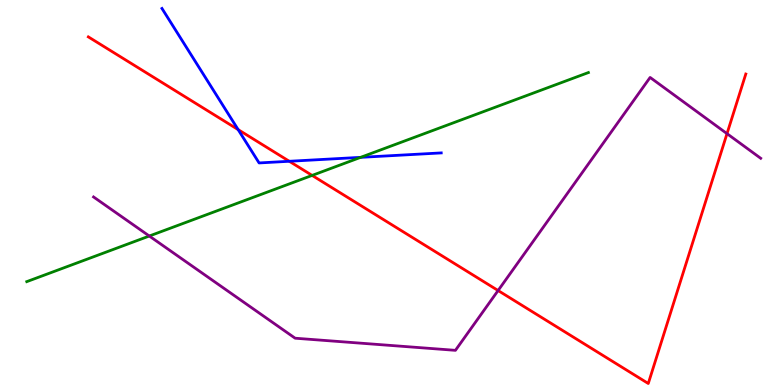[{'lines': ['blue', 'red'], 'intersections': [{'x': 3.07, 'y': 6.63}, {'x': 3.73, 'y': 5.81}]}, {'lines': ['green', 'red'], 'intersections': [{'x': 4.03, 'y': 5.44}]}, {'lines': ['purple', 'red'], 'intersections': [{'x': 6.43, 'y': 2.45}, {'x': 9.38, 'y': 6.53}]}, {'lines': ['blue', 'green'], 'intersections': [{'x': 4.65, 'y': 5.91}]}, {'lines': ['blue', 'purple'], 'intersections': []}, {'lines': ['green', 'purple'], 'intersections': [{'x': 1.93, 'y': 3.87}]}]